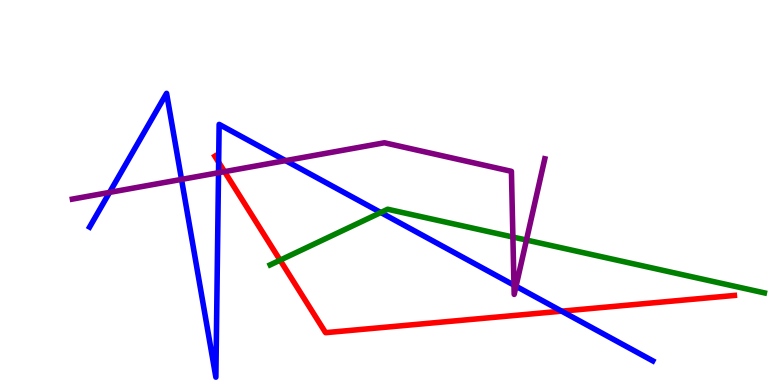[{'lines': ['blue', 'red'], 'intersections': [{'x': 2.82, 'y': 5.79}, {'x': 7.25, 'y': 1.92}]}, {'lines': ['green', 'red'], 'intersections': [{'x': 3.61, 'y': 3.24}]}, {'lines': ['purple', 'red'], 'intersections': [{'x': 2.9, 'y': 5.54}]}, {'lines': ['blue', 'green'], 'intersections': [{'x': 4.91, 'y': 4.48}]}, {'lines': ['blue', 'purple'], 'intersections': [{'x': 1.41, 'y': 5.0}, {'x': 2.34, 'y': 5.34}, {'x': 2.82, 'y': 5.51}, {'x': 3.69, 'y': 5.83}, {'x': 6.63, 'y': 2.59}, {'x': 6.66, 'y': 2.56}]}, {'lines': ['green', 'purple'], 'intersections': [{'x': 6.62, 'y': 3.84}, {'x': 6.79, 'y': 3.76}]}]